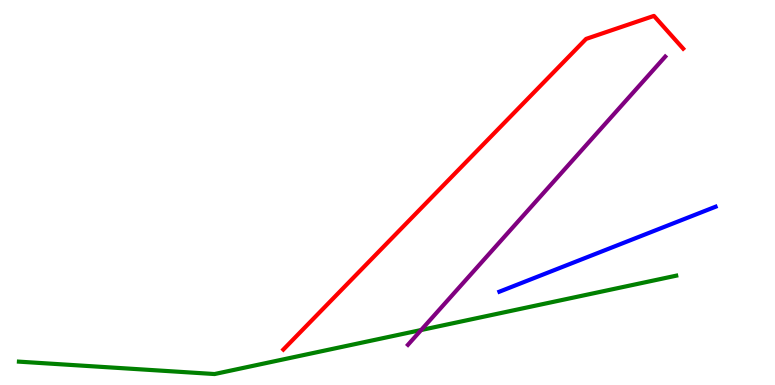[{'lines': ['blue', 'red'], 'intersections': []}, {'lines': ['green', 'red'], 'intersections': []}, {'lines': ['purple', 'red'], 'intersections': []}, {'lines': ['blue', 'green'], 'intersections': []}, {'lines': ['blue', 'purple'], 'intersections': []}, {'lines': ['green', 'purple'], 'intersections': [{'x': 5.43, 'y': 1.43}]}]